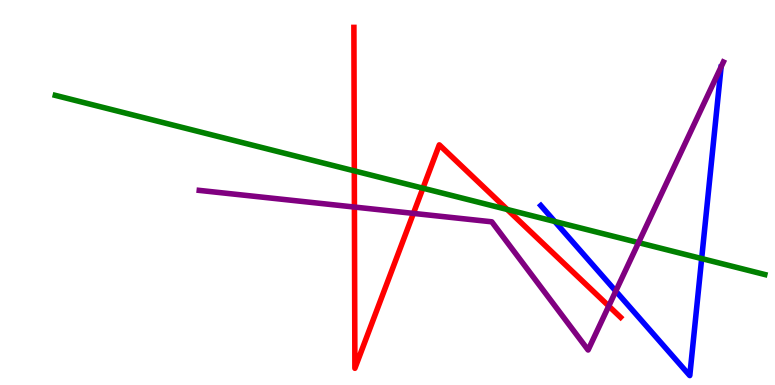[{'lines': ['blue', 'red'], 'intersections': []}, {'lines': ['green', 'red'], 'intersections': [{'x': 4.57, 'y': 5.56}, {'x': 5.46, 'y': 5.11}, {'x': 6.54, 'y': 4.56}]}, {'lines': ['purple', 'red'], 'intersections': [{'x': 4.57, 'y': 4.62}, {'x': 5.33, 'y': 4.46}, {'x': 7.85, 'y': 2.05}]}, {'lines': ['blue', 'green'], 'intersections': [{'x': 7.16, 'y': 4.25}, {'x': 9.05, 'y': 3.28}]}, {'lines': ['blue', 'purple'], 'intersections': [{'x': 7.95, 'y': 2.44}]}, {'lines': ['green', 'purple'], 'intersections': [{'x': 8.24, 'y': 3.7}]}]